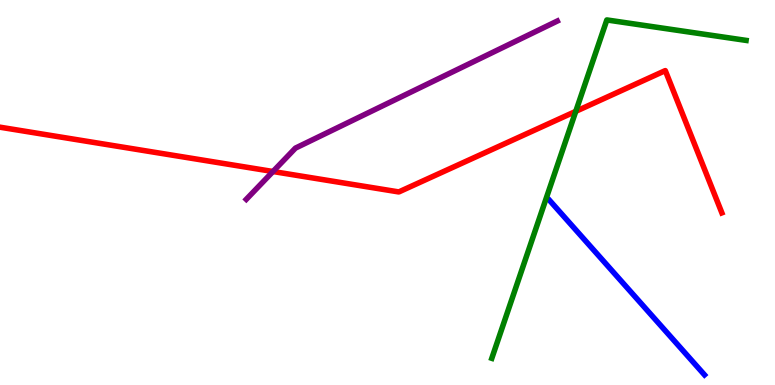[{'lines': ['blue', 'red'], 'intersections': []}, {'lines': ['green', 'red'], 'intersections': [{'x': 7.43, 'y': 7.11}]}, {'lines': ['purple', 'red'], 'intersections': [{'x': 3.52, 'y': 5.55}]}, {'lines': ['blue', 'green'], 'intersections': []}, {'lines': ['blue', 'purple'], 'intersections': []}, {'lines': ['green', 'purple'], 'intersections': []}]